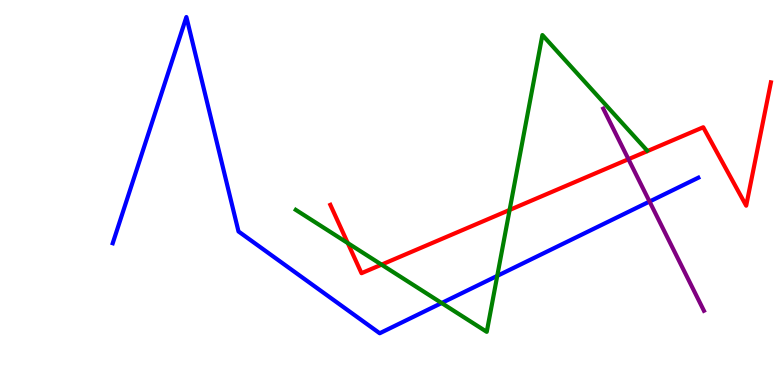[{'lines': ['blue', 'red'], 'intersections': []}, {'lines': ['green', 'red'], 'intersections': [{'x': 4.49, 'y': 3.69}, {'x': 4.92, 'y': 3.13}, {'x': 6.58, 'y': 4.55}]}, {'lines': ['purple', 'red'], 'intersections': [{'x': 8.11, 'y': 5.87}]}, {'lines': ['blue', 'green'], 'intersections': [{'x': 5.7, 'y': 2.13}, {'x': 6.42, 'y': 2.83}]}, {'lines': ['blue', 'purple'], 'intersections': [{'x': 8.38, 'y': 4.77}]}, {'lines': ['green', 'purple'], 'intersections': []}]